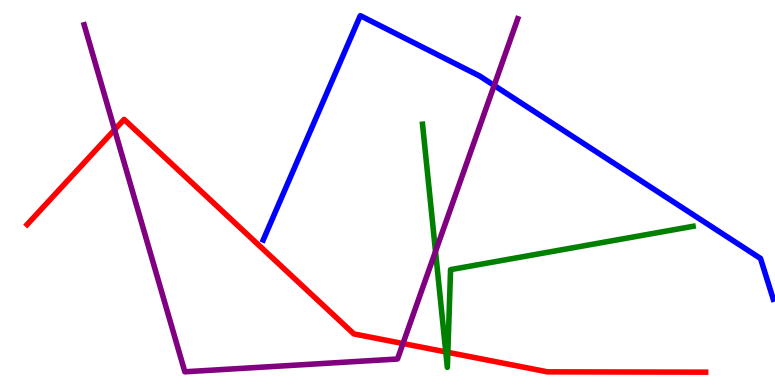[{'lines': ['blue', 'red'], 'intersections': []}, {'lines': ['green', 'red'], 'intersections': [{'x': 5.75, 'y': 0.859}, {'x': 5.78, 'y': 0.849}]}, {'lines': ['purple', 'red'], 'intersections': [{'x': 1.48, 'y': 6.63}, {'x': 5.2, 'y': 1.08}]}, {'lines': ['blue', 'green'], 'intersections': []}, {'lines': ['blue', 'purple'], 'intersections': [{'x': 6.38, 'y': 7.78}]}, {'lines': ['green', 'purple'], 'intersections': [{'x': 5.62, 'y': 3.47}]}]